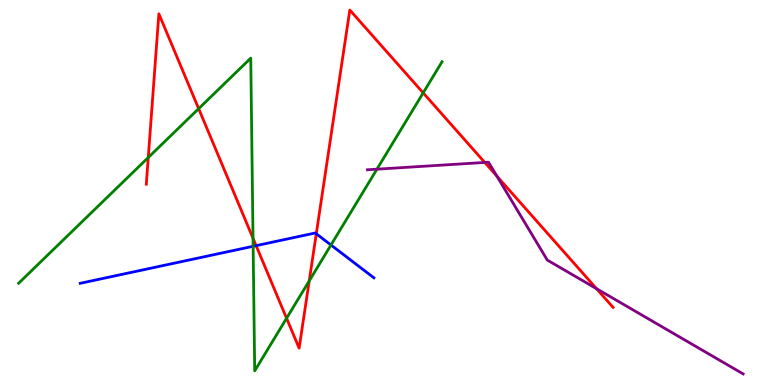[{'lines': ['blue', 'red'], 'intersections': [{'x': 3.3, 'y': 3.62}, {'x': 4.08, 'y': 3.93}]}, {'lines': ['green', 'red'], 'intersections': [{'x': 1.91, 'y': 5.91}, {'x': 2.56, 'y': 7.18}, {'x': 3.26, 'y': 3.81}, {'x': 3.7, 'y': 1.73}, {'x': 3.99, 'y': 2.7}, {'x': 5.46, 'y': 7.59}]}, {'lines': ['purple', 'red'], 'intersections': [{'x': 6.25, 'y': 5.78}, {'x': 6.41, 'y': 5.43}, {'x': 7.7, 'y': 2.5}]}, {'lines': ['blue', 'green'], 'intersections': [{'x': 3.27, 'y': 3.6}, {'x': 4.27, 'y': 3.64}]}, {'lines': ['blue', 'purple'], 'intersections': []}, {'lines': ['green', 'purple'], 'intersections': [{'x': 4.86, 'y': 5.61}]}]